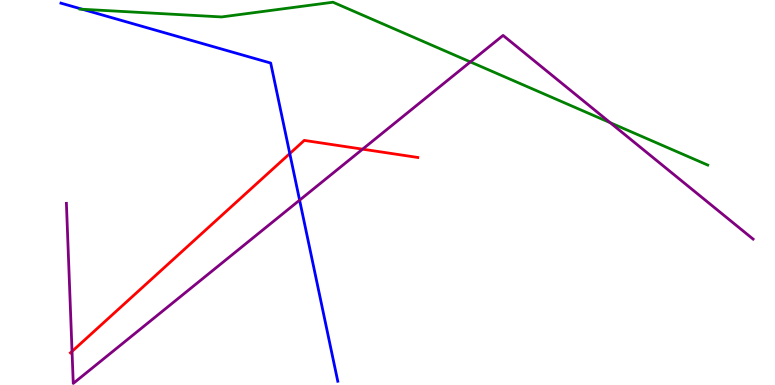[{'lines': ['blue', 'red'], 'intersections': [{'x': 3.74, 'y': 6.01}]}, {'lines': ['green', 'red'], 'intersections': []}, {'lines': ['purple', 'red'], 'intersections': [{'x': 0.93, 'y': 0.873}, {'x': 4.68, 'y': 6.13}]}, {'lines': ['blue', 'green'], 'intersections': [{'x': 1.06, 'y': 9.76}]}, {'lines': ['blue', 'purple'], 'intersections': [{'x': 3.87, 'y': 4.8}]}, {'lines': ['green', 'purple'], 'intersections': [{'x': 6.07, 'y': 8.39}, {'x': 7.87, 'y': 6.81}]}]